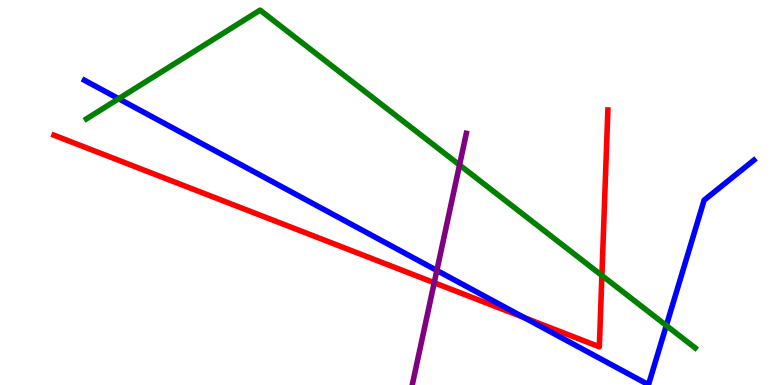[{'lines': ['blue', 'red'], 'intersections': [{'x': 6.77, 'y': 1.75}]}, {'lines': ['green', 'red'], 'intersections': [{'x': 7.77, 'y': 2.84}]}, {'lines': ['purple', 'red'], 'intersections': [{'x': 5.6, 'y': 2.66}]}, {'lines': ['blue', 'green'], 'intersections': [{'x': 1.53, 'y': 7.44}, {'x': 8.6, 'y': 1.54}]}, {'lines': ['blue', 'purple'], 'intersections': [{'x': 5.64, 'y': 2.98}]}, {'lines': ['green', 'purple'], 'intersections': [{'x': 5.93, 'y': 5.71}]}]